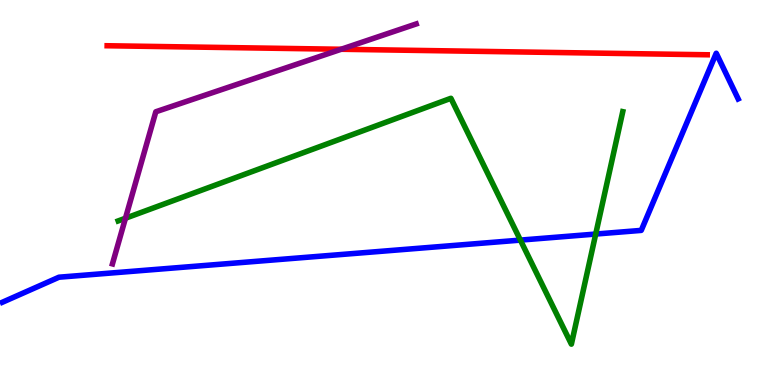[{'lines': ['blue', 'red'], 'intersections': []}, {'lines': ['green', 'red'], 'intersections': []}, {'lines': ['purple', 'red'], 'intersections': [{'x': 4.4, 'y': 8.72}]}, {'lines': ['blue', 'green'], 'intersections': [{'x': 6.71, 'y': 3.76}, {'x': 7.69, 'y': 3.92}]}, {'lines': ['blue', 'purple'], 'intersections': []}, {'lines': ['green', 'purple'], 'intersections': [{'x': 1.62, 'y': 4.33}]}]